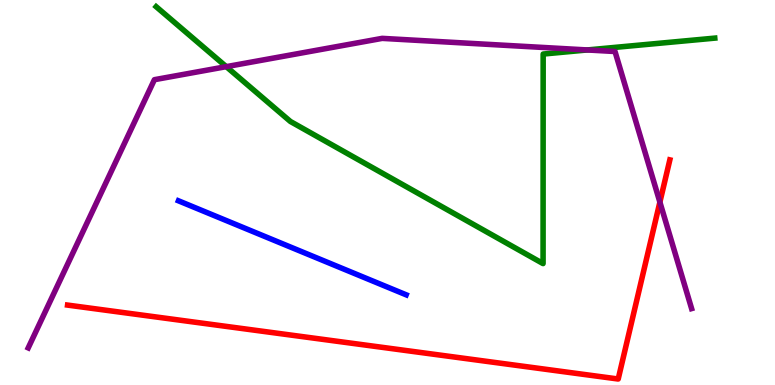[{'lines': ['blue', 'red'], 'intersections': []}, {'lines': ['green', 'red'], 'intersections': []}, {'lines': ['purple', 'red'], 'intersections': [{'x': 8.51, 'y': 4.75}]}, {'lines': ['blue', 'green'], 'intersections': []}, {'lines': ['blue', 'purple'], 'intersections': []}, {'lines': ['green', 'purple'], 'intersections': [{'x': 2.92, 'y': 8.27}, {'x': 7.58, 'y': 8.7}]}]